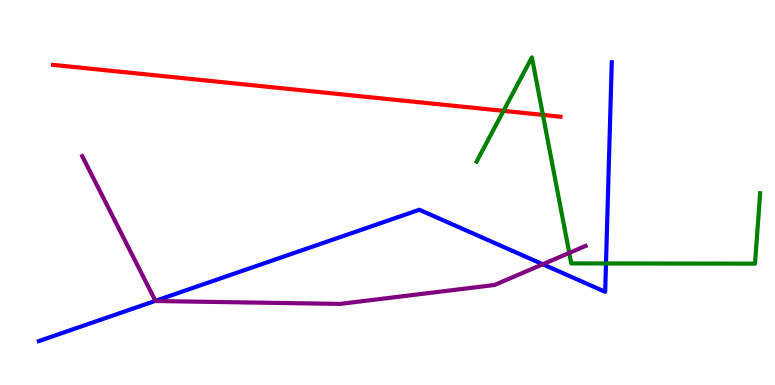[{'lines': ['blue', 'red'], 'intersections': []}, {'lines': ['green', 'red'], 'intersections': [{'x': 6.5, 'y': 7.12}, {'x': 7.01, 'y': 7.02}]}, {'lines': ['purple', 'red'], 'intersections': []}, {'lines': ['blue', 'green'], 'intersections': [{'x': 7.82, 'y': 3.16}]}, {'lines': ['blue', 'purple'], 'intersections': [{'x': 2.01, 'y': 2.19}, {'x': 7.0, 'y': 3.14}]}, {'lines': ['green', 'purple'], 'intersections': [{'x': 7.35, 'y': 3.43}]}]